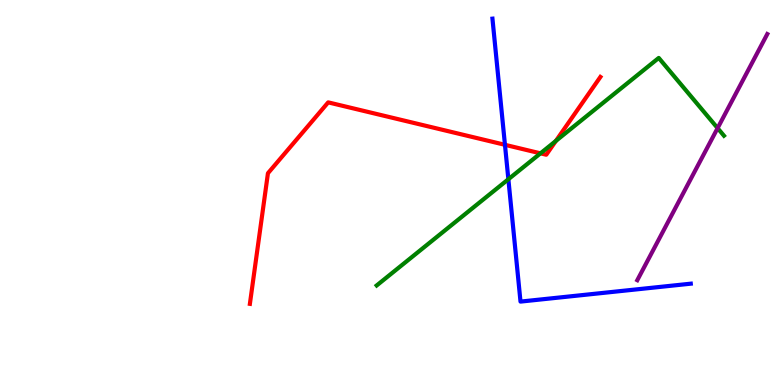[{'lines': ['blue', 'red'], 'intersections': [{'x': 6.52, 'y': 6.24}]}, {'lines': ['green', 'red'], 'intersections': [{'x': 6.97, 'y': 6.02}, {'x': 7.17, 'y': 6.34}]}, {'lines': ['purple', 'red'], 'intersections': []}, {'lines': ['blue', 'green'], 'intersections': [{'x': 6.56, 'y': 5.34}]}, {'lines': ['blue', 'purple'], 'intersections': []}, {'lines': ['green', 'purple'], 'intersections': [{'x': 9.26, 'y': 6.67}]}]